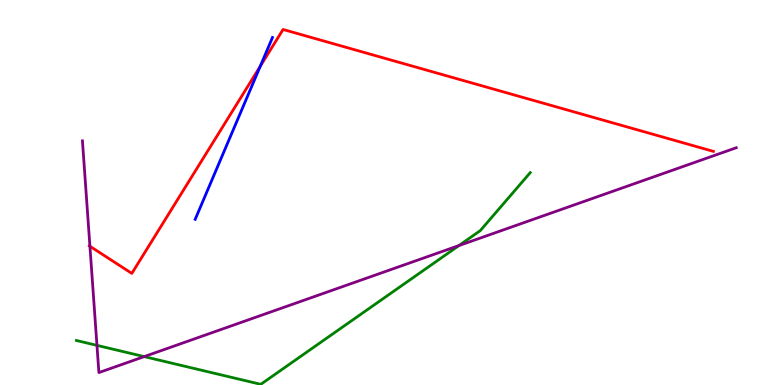[{'lines': ['blue', 'red'], 'intersections': [{'x': 3.36, 'y': 8.28}]}, {'lines': ['green', 'red'], 'intersections': []}, {'lines': ['purple', 'red'], 'intersections': [{'x': 1.16, 'y': 3.6}]}, {'lines': ['blue', 'green'], 'intersections': []}, {'lines': ['blue', 'purple'], 'intersections': []}, {'lines': ['green', 'purple'], 'intersections': [{'x': 1.25, 'y': 1.03}, {'x': 1.86, 'y': 0.738}, {'x': 5.92, 'y': 3.62}]}]